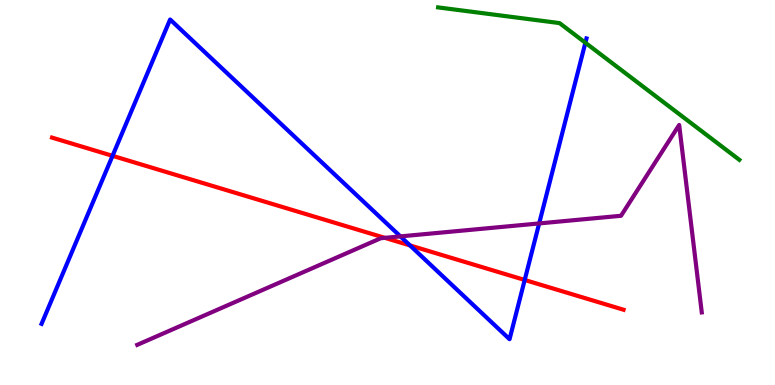[{'lines': ['blue', 'red'], 'intersections': [{'x': 1.45, 'y': 5.95}, {'x': 5.29, 'y': 3.63}, {'x': 6.77, 'y': 2.73}]}, {'lines': ['green', 'red'], 'intersections': []}, {'lines': ['purple', 'red'], 'intersections': [{'x': 4.97, 'y': 3.82}]}, {'lines': ['blue', 'green'], 'intersections': [{'x': 7.55, 'y': 8.89}]}, {'lines': ['blue', 'purple'], 'intersections': [{'x': 5.17, 'y': 3.86}, {'x': 6.96, 'y': 4.2}]}, {'lines': ['green', 'purple'], 'intersections': []}]